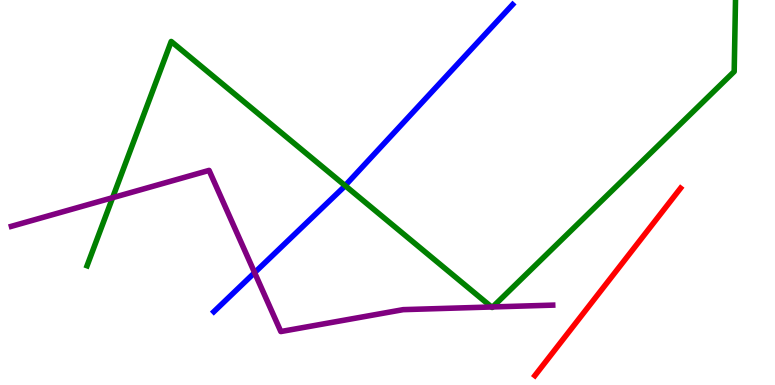[{'lines': ['blue', 'red'], 'intersections': []}, {'lines': ['green', 'red'], 'intersections': []}, {'lines': ['purple', 'red'], 'intersections': []}, {'lines': ['blue', 'green'], 'intersections': [{'x': 4.45, 'y': 5.18}]}, {'lines': ['blue', 'purple'], 'intersections': [{'x': 3.29, 'y': 2.92}]}, {'lines': ['green', 'purple'], 'intersections': [{'x': 1.45, 'y': 4.87}, {'x': 6.34, 'y': 2.03}, {'x': 6.36, 'y': 2.03}]}]